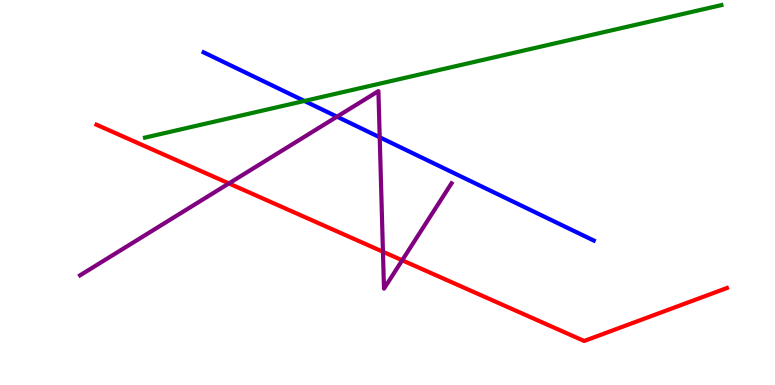[{'lines': ['blue', 'red'], 'intersections': []}, {'lines': ['green', 'red'], 'intersections': []}, {'lines': ['purple', 'red'], 'intersections': [{'x': 2.95, 'y': 5.24}, {'x': 4.94, 'y': 3.46}, {'x': 5.19, 'y': 3.24}]}, {'lines': ['blue', 'green'], 'intersections': [{'x': 3.93, 'y': 7.38}]}, {'lines': ['blue', 'purple'], 'intersections': [{'x': 4.35, 'y': 6.97}, {'x': 4.9, 'y': 6.43}]}, {'lines': ['green', 'purple'], 'intersections': []}]